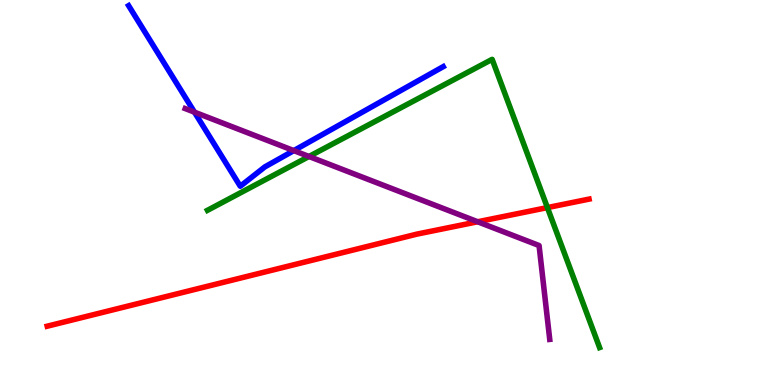[{'lines': ['blue', 'red'], 'intersections': []}, {'lines': ['green', 'red'], 'intersections': [{'x': 7.06, 'y': 4.61}]}, {'lines': ['purple', 'red'], 'intersections': [{'x': 6.16, 'y': 4.24}]}, {'lines': ['blue', 'green'], 'intersections': []}, {'lines': ['blue', 'purple'], 'intersections': [{'x': 2.51, 'y': 7.09}, {'x': 3.79, 'y': 6.09}]}, {'lines': ['green', 'purple'], 'intersections': [{'x': 3.99, 'y': 5.94}]}]